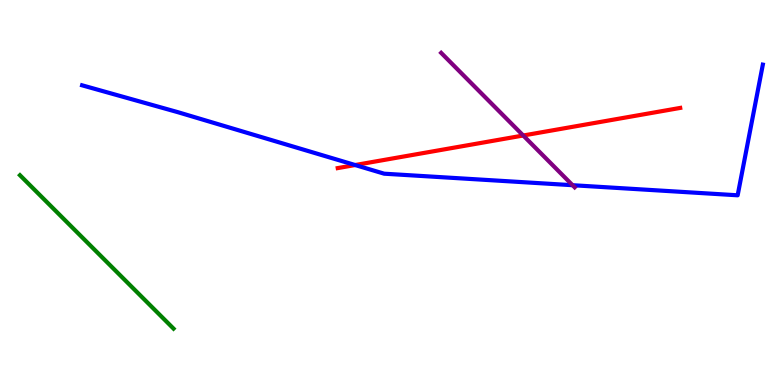[{'lines': ['blue', 'red'], 'intersections': [{'x': 4.58, 'y': 5.71}]}, {'lines': ['green', 'red'], 'intersections': []}, {'lines': ['purple', 'red'], 'intersections': [{'x': 6.75, 'y': 6.48}]}, {'lines': ['blue', 'green'], 'intersections': []}, {'lines': ['blue', 'purple'], 'intersections': [{'x': 7.39, 'y': 5.19}]}, {'lines': ['green', 'purple'], 'intersections': []}]